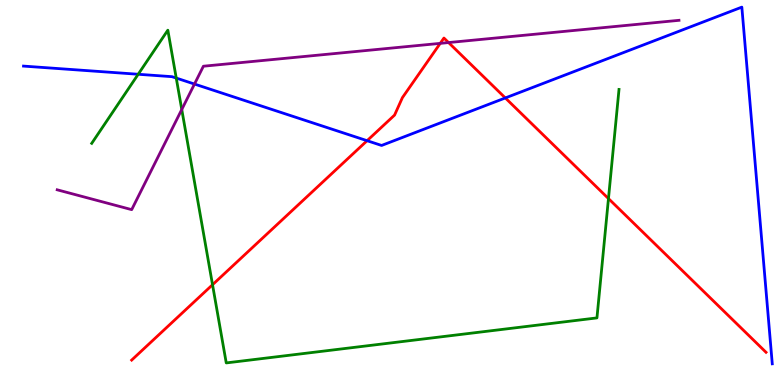[{'lines': ['blue', 'red'], 'intersections': [{'x': 4.74, 'y': 6.35}, {'x': 6.52, 'y': 7.46}]}, {'lines': ['green', 'red'], 'intersections': [{'x': 2.74, 'y': 2.6}, {'x': 7.85, 'y': 4.84}]}, {'lines': ['purple', 'red'], 'intersections': [{'x': 5.68, 'y': 8.87}, {'x': 5.79, 'y': 8.89}]}, {'lines': ['blue', 'green'], 'intersections': [{'x': 1.78, 'y': 8.07}, {'x': 2.27, 'y': 7.97}]}, {'lines': ['blue', 'purple'], 'intersections': [{'x': 2.51, 'y': 7.82}]}, {'lines': ['green', 'purple'], 'intersections': [{'x': 2.35, 'y': 7.16}]}]